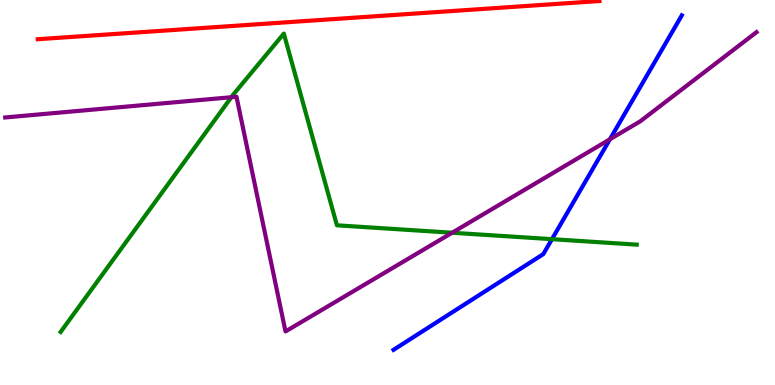[{'lines': ['blue', 'red'], 'intersections': []}, {'lines': ['green', 'red'], 'intersections': []}, {'lines': ['purple', 'red'], 'intersections': []}, {'lines': ['blue', 'green'], 'intersections': [{'x': 7.12, 'y': 3.79}]}, {'lines': ['blue', 'purple'], 'intersections': [{'x': 7.87, 'y': 6.38}]}, {'lines': ['green', 'purple'], 'intersections': [{'x': 2.99, 'y': 7.47}, {'x': 5.83, 'y': 3.95}]}]